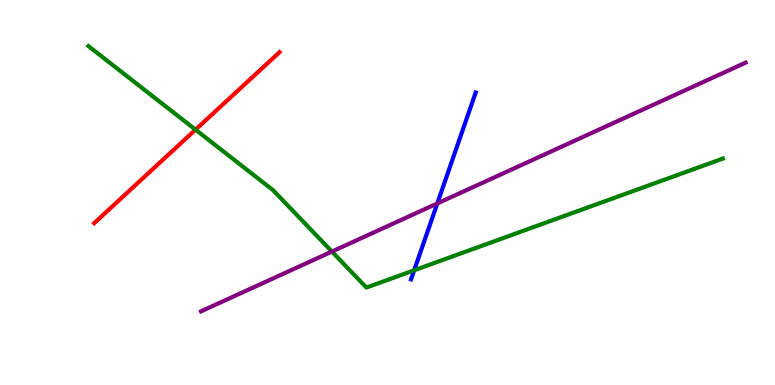[{'lines': ['blue', 'red'], 'intersections': []}, {'lines': ['green', 'red'], 'intersections': [{'x': 2.52, 'y': 6.63}]}, {'lines': ['purple', 'red'], 'intersections': []}, {'lines': ['blue', 'green'], 'intersections': [{'x': 5.34, 'y': 2.98}]}, {'lines': ['blue', 'purple'], 'intersections': [{'x': 5.64, 'y': 4.72}]}, {'lines': ['green', 'purple'], 'intersections': [{'x': 4.28, 'y': 3.47}]}]